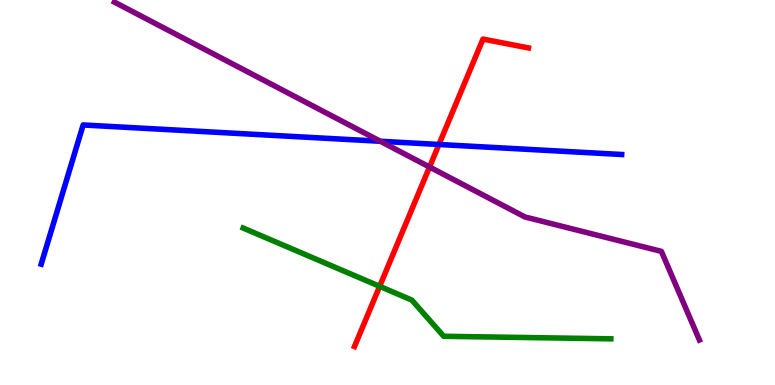[{'lines': ['blue', 'red'], 'intersections': [{'x': 5.66, 'y': 6.25}]}, {'lines': ['green', 'red'], 'intersections': [{'x': 4.9, 'y': 2.56}]}, {'lines': ['purple', 'red'], 'intersections': [{'x': 5.54, 'y': 5.66}]}, {'lines': ['blue', 'green'], 'intersections': []}, {'lines': ['blue', 'purple'], 'intersections': [{'x': 4.91, 'y': 6.33}]}, {'lines': ['green', 'purple'], 'intersections': []}]